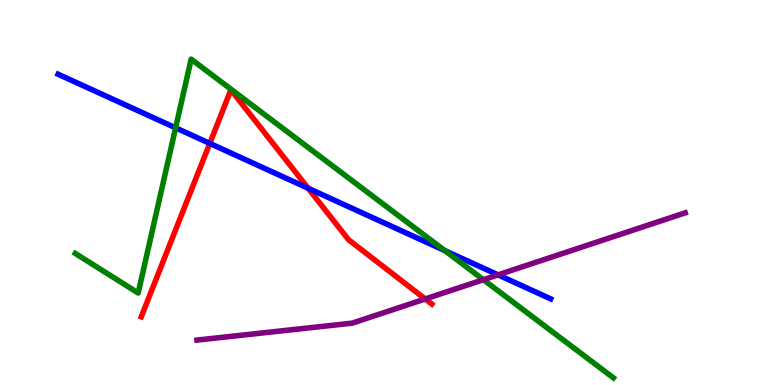[{'lines': ['blue', 'red'], 'intersections': [{'x': 2.71, 'y': 6.28}, {'x': 3.98, 'y': 5.11}]}, {'lines': ['green', 'red'], 'intersections': []}, {'lines': ['purple', 'red'], 'intersections': [{'x': 5.49, 'y': 2.23}]}, {'lines': ['blue', 'green'], 'intersections': [{'x': 2.27, 'y': 6.68}, {'x': 5.74, 'y': 3.49}]}, {'lines': ['blue', 'purple'], 'intersections': [{'x': 6.43, 'y': 2.86}]}, {'lines': ['green', 'purple'], 'intersections': [{'x': 6.24, 'y': 2.73}]}]